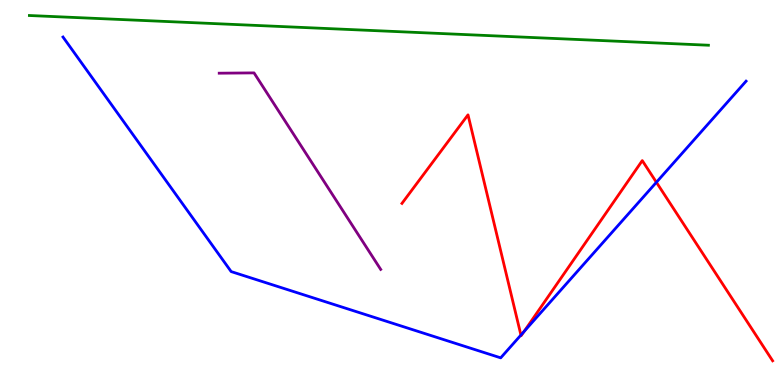[{'lines': ['blue', 'red'], 'intersections': [{'x': 6.72, 'y': 1.3}, {'x': 6.76, 'y': 1.39}, {'x': 8.47, 'y': 5.27}]}, {'lines': ['green', 'red'], 'intersections': []}, {'lines': ['purple', 'red'], 'intersections': []}, {'lines': ['blue', 'green'], 'intersections': []}, {'lines': ['blue', 'purple'], 'intersections': []}, {'lines': ['green', 'purple'], 'intersections': []}]